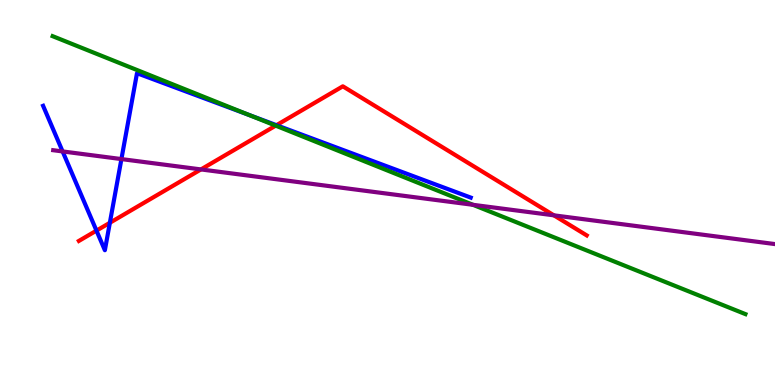[{'lines': ['blue', 'red'], 'intersections': [{'x': 1.24, 'y': 4.01}, {'x': 1.42, 'y': 4.21}, {'x': 3.57, 'y': 6.75}]}, {'lines': ['green', 'red'], 'intersections': [{'x': 3.56, 'y': 6.74}]}, {'lines': ['purple', 'red'], 'intersections': [{'x': 2.59, 'y': 5.6}, {'x': 7.15, 'y': 4.41}]}, {'lines': ['blue', 'green'], 'intersections': [{'x': 3.21, 'y': 7.01}]}, {'lines': ['blue', 'purple'], 'intersections': [{'x': 0.808, 'y': 6.07}, {'x': 1.57, 'y': 5.87}]}, {'lines': ['green', 'purple'], 'intersections': [{'x': 6.1, 'y': 4.68}]}]